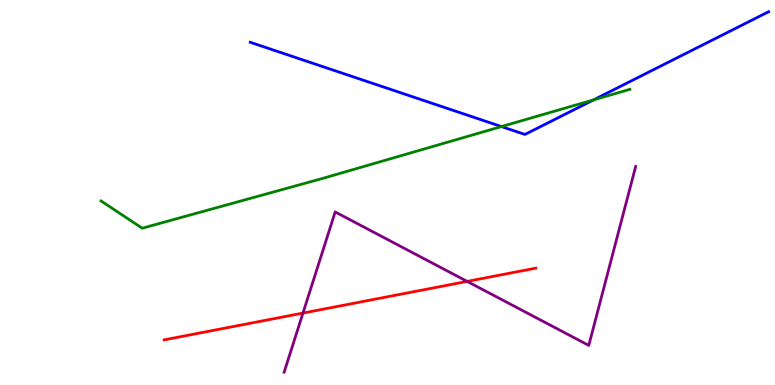[{'lines': ['blue', 'red'], 'intersections': []}, {'lines': ['green', 'red'], 'intersections': []}, {'lines': ['purple', 'red'], 'intersections': [{'x': 3.91, 'y': 1.87}, {'x': 6.03, 'y': 2.69}]}, {'lines': ['blue', 'green'], 'intersections': [{'x': 6.47, 'y': 6.71}, {'x': 7.66, 'y': 7.41}]}, {'lines': ['blue', 'purple'], 'intersections': []}, {'lines': ['green', 'purple'], 'intersections': []}]